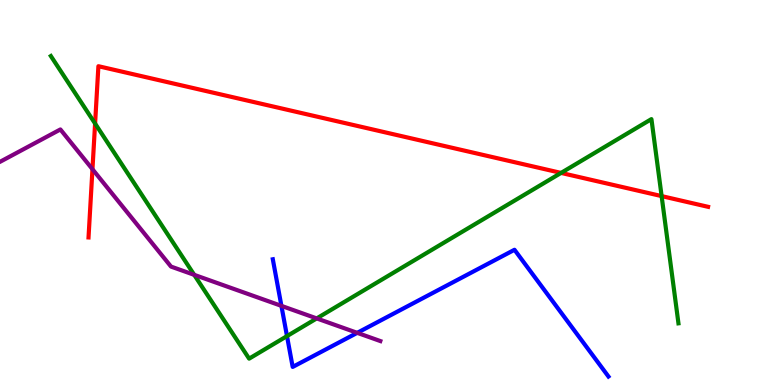[{'lines': ['blue', 'red'], 'intersections': []}, {'lines': ['green', 'red'], 'intersections': [{'x': 1.23, 'y': 6.79}, {'x': 7.24, 'y': 5.51}, {'x': 8.54, 'y': 4.91}]}, {'lines': ['purple', 'red'], 'intersections': [{'x': 1.19, 'y': 5.6}]}, {'lines': ['blue', 'green'], 'intersections': [{'x': 3.7, 'y': 1.27}]}, {'lines': ['blue', 'purple'], 'intersections': [{'x': 3.63, 'y': 2.06}, {'x': 4.61, 'y': 1.35}]}, {'lines': ['green', 'purple'], 'intersections': [{'x': 2.51, 'y': 2.86}, {'x': 4.09, 'y': 1.73}]}]